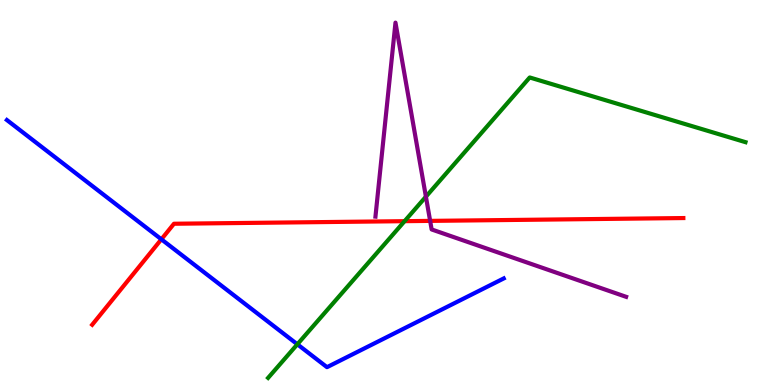[{'lines': ['blue', 'red'], 'intersections': [{'x': 2.08, 'y': 3.78}]}, {'lines': ['green', 'red'], 'intersections': [{'x': 5.22, 'y': 4.26}]}, {'lines': ['purple', 'red'], 'intersections': [{'x': 5.55, 'y': 4.26}]}, {'lines': ['blue', 'green'], 'intersections': [{'x': 3.84, 'y': 1.06}]}, {'lines': ['blue', 'purple'], 'intersections': []}, {'lines': ['green', 'purple'], 'intersections': [{'x': 5.5, 'y': 4.89}]}]